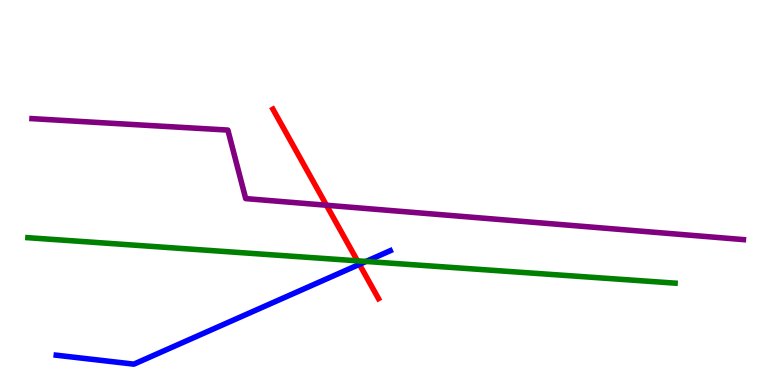[{'lines': ['blue', 'red'], 'intersections': [{'x': 4.64, 'y': 3.13}]}, {'lines': ['green', 'red'], 'intersections': [{'x': 4.61, 'y': 3.23}]}, {'lines': ['purple', 'red'], 'intersections': [{'x': 4.21, 'y': 4.67}]}, {'lines': ['blue', 'green'], 'intersections': [{'x': 4.72, 'y': 3.21}]}, {'lines': ['blue', 'purple'], 'intersections': []}, {'lines': ['green', 'purple'], 'intersections': []}]